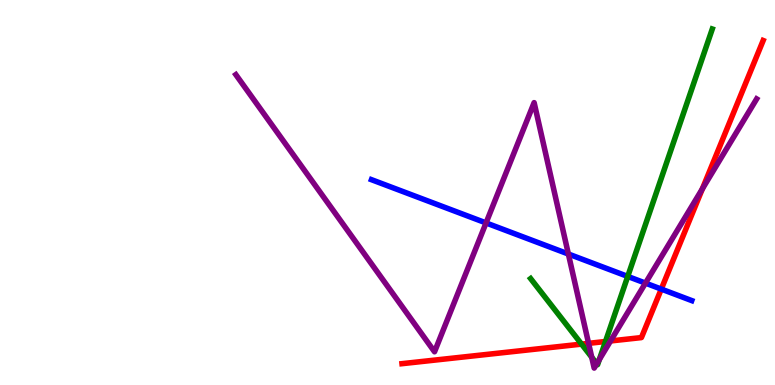[{'lines': ['blue', 'red'], 'intersections': [{'x': 8.53, 'y': 2.49}]}, {'lines': ['green', 'red'], 'intersections': [{'x': 7.5, 'y': 1.06}, {'x': 7.81, 'y': 1.13}]}, {'lines': ['purple', 'red'], 'intersections': [{'x': 7.59, 'y': 1.08}, {'x': 7.88, 'y': 1.14}, {'x': 9.06, 'y': 5.1}]}, {'lines': ['blue', 'green'], 'intersections': [{'x': 8.1, 'y': 2.82}]}, {'lines': ['blue', 'purple'], 'intersections': [{'x': 6.27, 'y': 4.21}, {'x': 7.33, 'y': 3.4}, {'x': 8.33, 'y': 2.65}]}, {'lines': ['green', 'purple'], 'intersections': [{'x': 7.64, 'y': 0.722}, {'x': 7.7, 'y': 0.552}, {'x': 7.73, 'y': 0.662}]}]